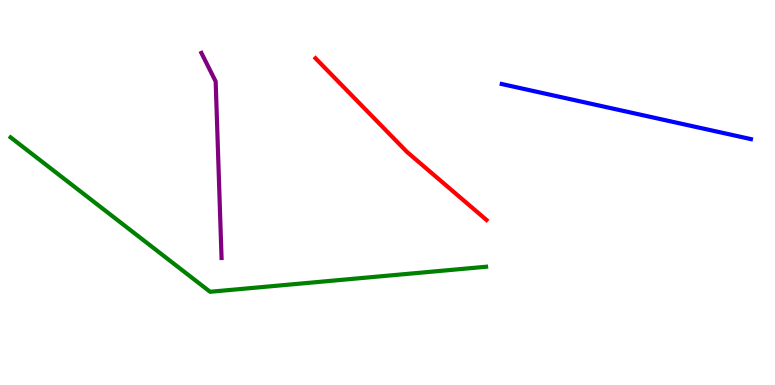[{'lines': ['blue', 'red'], 'intersections': []}, {'lines': ['green', 'red'], 'intersections': []}, {'lines': ['purple', 'red'], 'intersections': []}, {'lines': ['blue', 'green'], 'intersections': []}, {'lines': ['blue', 'purple'], 'intersections': []}, {'lines': ['green', 'purple'], 'intersections': []}]